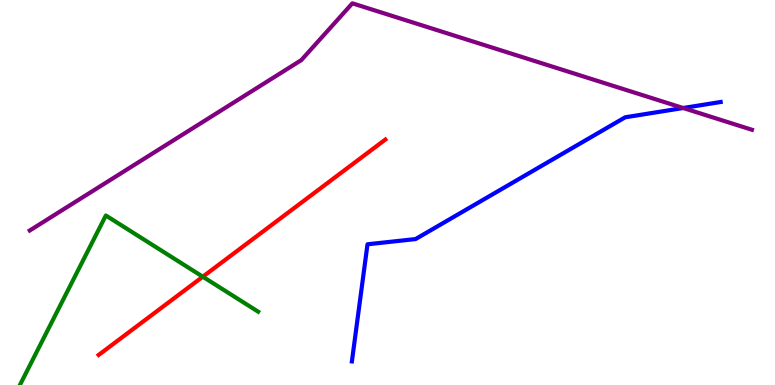[{'lines': ['blue', 'red'], 'intersections': []}, {'lines': ['green', 'red'], 'intersections': [{'x': 2.62, 'y': 2.81}]}, {'lines': ['purple', 'red'], 'intersections': []}, {'lines': ['blue', 'green'], 'intersections': []}, {'lines': ['blue', 'purple'], 'intersections': [{'x': 8.82, 'y': 7.19}]}, {'lines': ['green', 'purple'], 'intersections': []}]